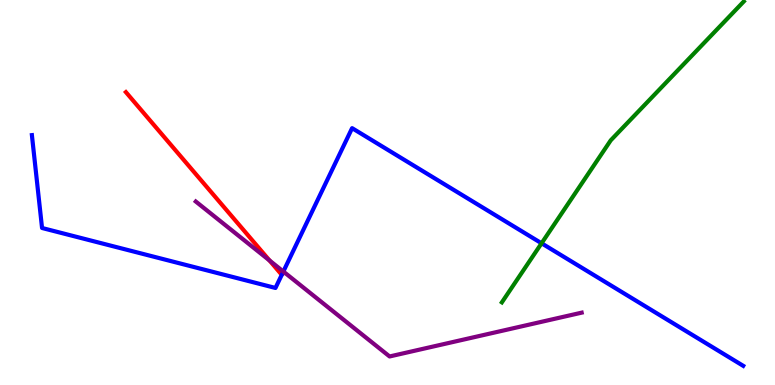[{'lines': ['blue', 'red'], 'intersections': []}, {'lines': ['green', 'red'], 'intersections': []}, {'lines': ['purple', 'red'], 'intersections': [{'x': 3.48, 'y': 3.24}]}, {'lines': ['blue', 'green'], 'intersections': [{'x': 6.99, 'y': 3.68}]}, {'lines': ['blue', 'purple'], 'intersections': [{'x': 3.66, 'y': 2.95}]}, {'lines': ['green', 'purple'], 'intersections': []}]